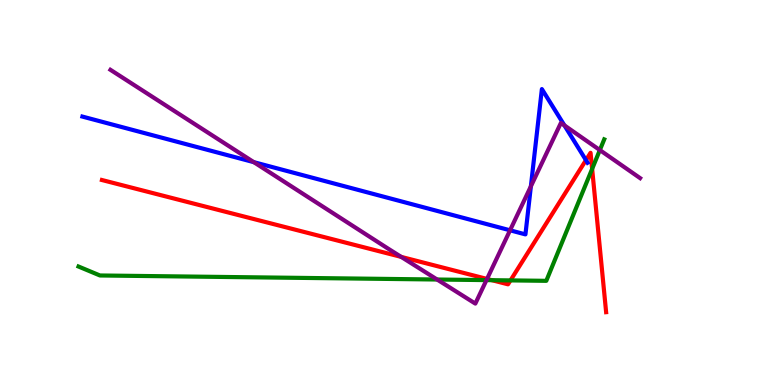[{'lines': ['blue', 'red'], 'intersections': [{'x': 7.56, 'y': 5.84}]}, {'lines': ['green', 'red'], 'intersections': [{'x': 6.35, 'y': 2.72}, {'x': 6.59, 'y': 2.72}, {'x': 7.64, 'y': 5.61}]}, {'lines': ['purple', 'red'], 'intersections': [{'x': 5.18, 'y': 3.33}, {'x': 6.28, 'y': 2.75}]}, {'lines': ['blue', 'green'], 'intersections': []}, {'lines': ['blue', 'purple'], 'intersections': [{'x': 3.28, 'y': 5.79}, {'x': 6.58, 'y': 4.02}, {'x': 6.85, 'y': 5.16}, {'x': 7.28, 'y': 6.74}]}, {'lines': ['green', 'purple'], 'intersections': [{'x': 5.64, 'y': 2.74}, {'x': 6.28, 'y': 2.72}, {'x': 7.74, 'y': 6.1}]}]